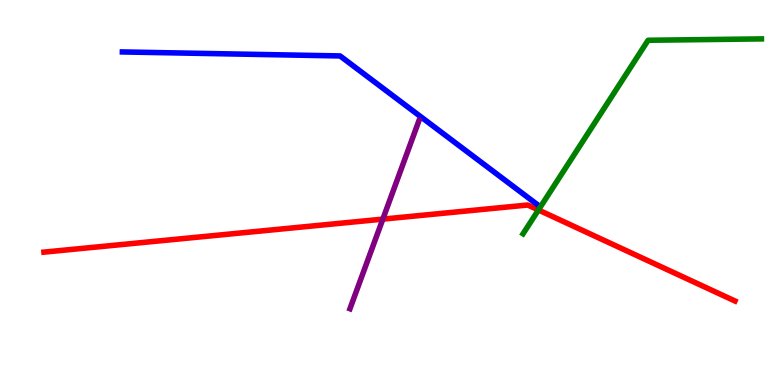[{'lines': ['blue', 'red'], 'intersections': []}, {'lines': ['green', 'red'], 'intersections': [{'x': 6.95, 'y': 4.55}]}, {'lines': ['purple', 'red'], 'intersections': [{'x': 4.94, 'y': 4.31}]}, {'lines': ['blue', 'green'], 'intersections': []}, {'lines': ['blue', 'purple'], 'intersections': []}, {'lines': ['green', 'purple'], 'intersections': []}]